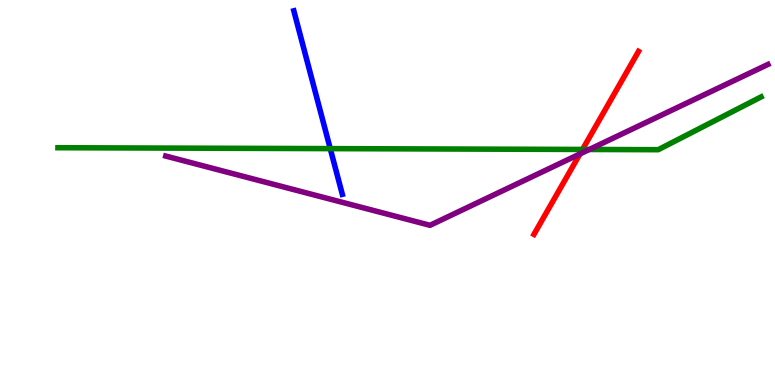[{'lines': ['blue', 'red'], 'intersections': []}, {'lines': ['green', 'red'], 'intersections': [{'x': 7.52, 'y': 6.12}]}, {'lines': ['purple', 'red'], 'intersections': [{'x': 7.48, 'y': 6.0}]}, {'lines': ['blue', 'green'], 'intersections': [{'x': 4.26, 'y': 6.14}]}, {'lines': ['blue', 'purple'], 'intersections': []}, {'lines': ['green', 'purple'], 'intersections': [{'x': 7.6, 'y': 6.12}]}]